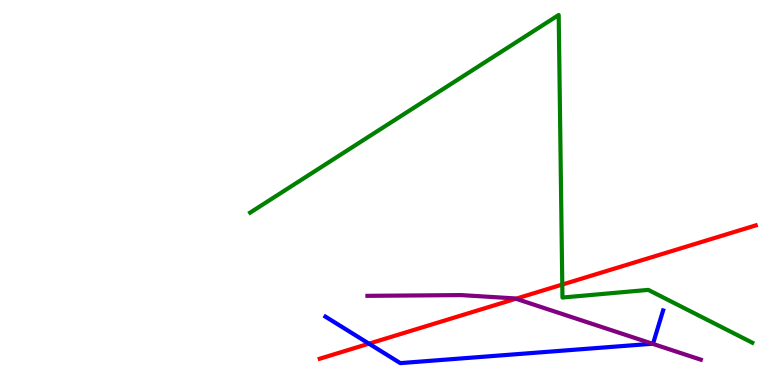[{'lines': ['blue', 'red'], 'intersections': [{'x': 4.76, 'y': 1.07}]}, {'lines': ['green', 'red'], 'intersections': [{'x': 7.26, 'y': 2.61}]}, {'lines': ['purple', 'red'], 'intersections': [{'x': 6.66, 'y': 2.24}]}, {'lines': ['blue', 'green'], 'intersections': []}, {'lines': ['blue', 'purple'], 'intersections': [{'x': 8.42, 'y': 1.07}]}, {'lines': ['green', 'purple'], 'intersections': []}]